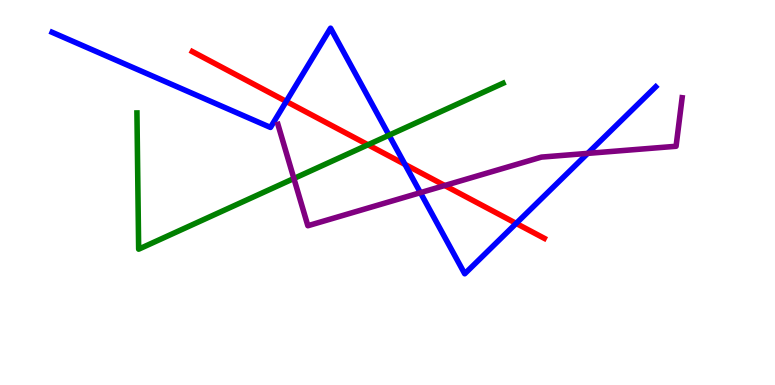[{'lines': ['blue', 'red'], 'intersections': [{'x': 3.69, 'y': 7.37}, {'x': 5.23, 'y': 5.73}, {'x': 6.66, 'y': 4.2}]}, {'lines': ['green', 'red'], 'intersections': [{'x': 4.75, 'y': 6.24}]}, {'lines': ['purple', 'red'], 'intersections': [{'x': 5.74, 'y': 5.18}]}, {'lines': ['blue', 'green'], 'intersections': [{'x': 5.02, 'y': 6.49}]}, {'lines': ['blue', 'purple'], 'intersections': [{'x': 5.42, 'y': 5.0}, {'x': 7.58, 'y': 6.02}]}, {'lines': ['green', 'purple'], 'intersections': [{'x': 3.79, 'y': 5.36}]}]